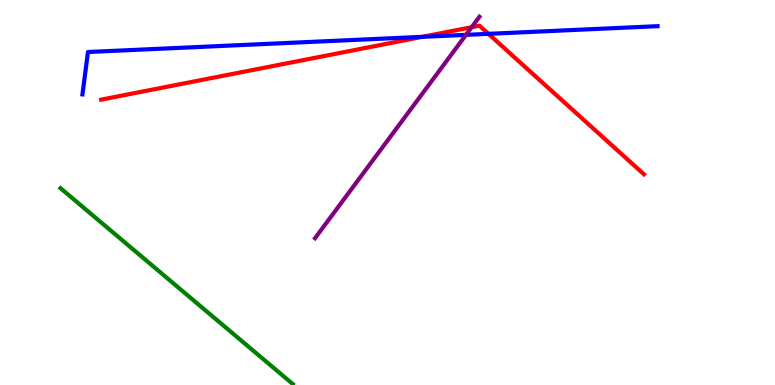[{'lines': ['blue', 'red'], 'intersections': [{'x': 5.45, 'y': 9.04}, {'x': 6.3, 'y': 9.12}]}, {'lines': ['green', 'red'], 'intersections': []}, {'lines': ['purple', 'red'], 'intersections': [{'x': 6.09, 'y': 9.29}]}, {'lines': ['blue', 'green'], 'intersections': []}, {'lines': ['blue', 'purple'], 'intersections': [{'x': 6.01, 'y': 9.09}]}, {'lines': ['green', 'purple'], 'intersections': []}]